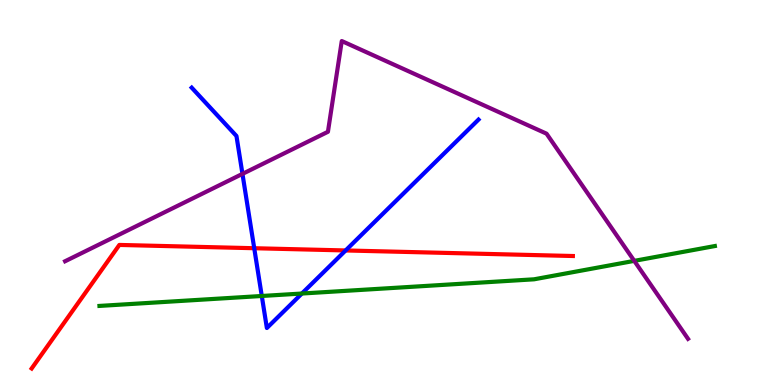[{'lines': ['blue', 'red'], 'intersections': [{'x': 3.28, 'y': 3.55}, {'x': 4.46, 'y': 3.49}]}, {'lines': ['green', 'red'], 'intersections': []}, {'lines': ['purple', 'red'], 'intersections': []}, {'lines': ['blue', 'green'], 'intersections': [{'x': 3.38, 'y': 2.31}, {'x': 3.9, 'y': 2.38}]}, {'lines': ['blue', 'purple'], 'intersections': [{'x': 3.13, 'y': 5.48}]}, {'lines': ['green', 'purple'], 'intersections': [{'x': 8.18, 'y': 3.22}]}]